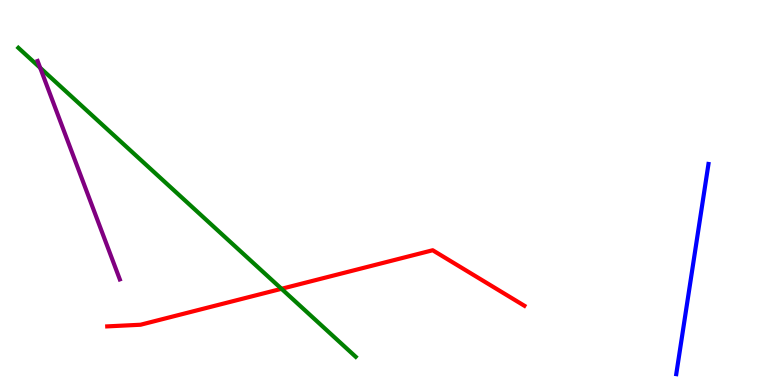[{'lines': ['blue', 'red'], 'intersections': []}, {'lines': ['green', 'red'], 'intersections': [{'x': 3.63, 'y': 2.5}]}, {'lines': ['purple', 'red'], 'intersections': []}, {'lines': ['blue', 'green'], 'intersections': []}, {'lines': ['blue', 'purple'], 'intersections': []}, {'lines': ['green', 'purple'], 'intersections': [{'x': 0.518, 'y': 8.24}]}]